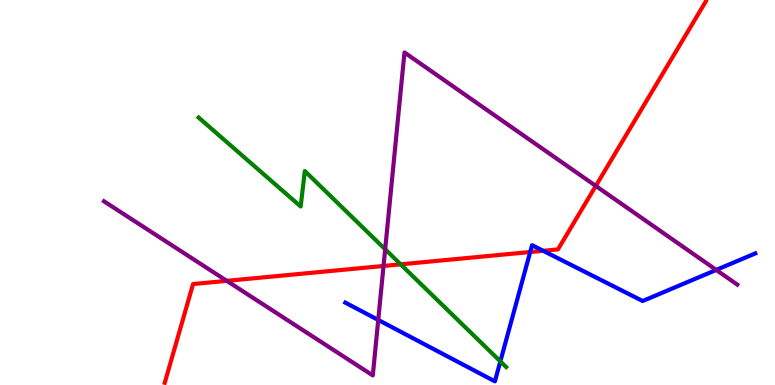[{'lines': ['blue', 'red'], 'intersections': [{'x': 6.84, 'y': 3.45}, {'x': 7.01, 'y': 3.49}]}, {'lines': ['green', 'red'], 'intersections': [{'x': 5.17, 'y': 3.13}]}, {'lines': ['purple', 'red'], 'intersections': [{'x': 2.93, 'y': 2.71}, {'x': 4.95, 'y': 3.09}, {'x': 7.69, 'y': 5.17}]}, {'lines': ['blue', 'green'], 'intersections': [{'x': 6.46, 'y': 0.613}]}, {'lines': ['blue', 'purple'], 'intersections': [{'x': 4.88, 'y': 1.69}, {'x': 9.24, 'y': 2.99}]}, {'lines': ['green', 'purple'], 'intersections': [{'x': 4.97, 'y': 3.53}]}]